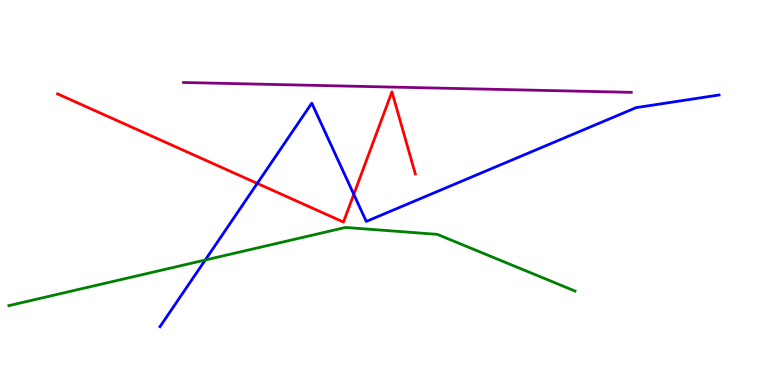[{'lines': ['blue', 'red'], 'intersections': [{'x': 3.32, 'y': 5.24}, {'x': 4.57, 'y': 4.95}]}, {'lines': ['green', 'red'], 'intersections': []}, {'lines': ['purple', 'red'], 'intersections': []}, {'lines': ['blue', 'green'], 'intersections': [{'x': 2.65, 'y': 3.25}]}, {'lines': ['blue', 'purple'], 'intersections': []}, {'lines': ['green', 'purple'], 'intersections': []}]